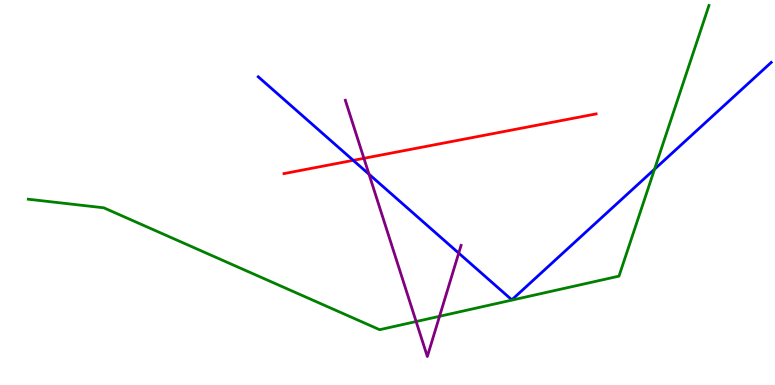[{'lines': ['blue', 'red'], 'intersections': [{'x': 4.56, 'y': 5.84}]}, {'lines': ['green', 'red'], 'intersections': []}, {'lines': ['purple', 'red'], 'intersections': [{'x': 4.7, 'y': 5.89}]}, {'lines': ['blue', 'green'], 'intersections': [{'x': 8.45, 'y': 5.6}]}, {'lines': ['blue', 'purple'], 'intersections': [{'x': 4.76, 'y': 5.47}, {'x': 5.92, 'y': 3.43}]}, {'lines': ['green', 'purple'], 'intersections': [{'x': 5.37, 'y': 1.65}, {'x': 5.67, 'y': 1.78}]}]